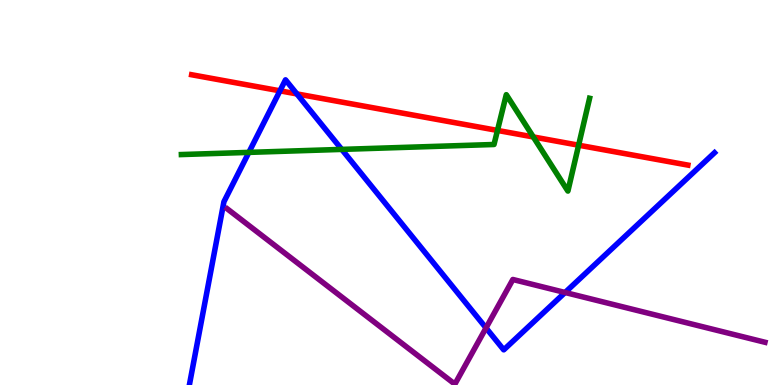[{'lines': ['blue', 'red'], 'intersections': [{'x': 3.61, 'y': 7.64}, {'x': 3.83, 'y': 7.56}]}, {'lines': ['green', 'red'], 'intersections': [{'x': 6.42, 'y': 6.61}, {'x': 6.88, 'y': 6.44}, {'x': 7.47, 'y': 6.23}]}, {'lines': ['purple', 'red'], 'intersections': []}, {'lines': ['blue', 'green'], 'intersections': [{'x': 3.21, 'y': 6.04}, {'x': 4.41, 'y': 6.12}]}, {'lines': ['blue', 'purple'], 'intersections': [{'x': 6.27, 'y': 1.48}, {'x': 7.29, 'y': 2.4}]}, {'lines': ['green', 'purple'], 'intersections': []}]